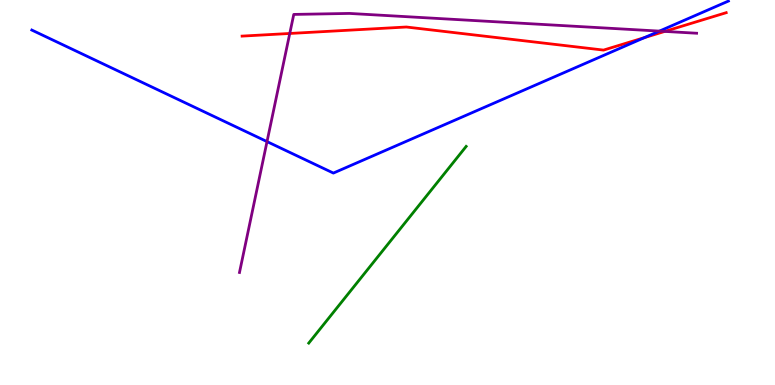[{'lines': ['blue', 'red'], 'intersections': [{'x': 8.32, 'y': 9.02}]}, {'lines': ['green', 'red'], 'intersections': []}, {'lines': ['purple', 'red'], 'intersections': [{'x': 3.74, 'y': 9.13}, {'x': 8.58, 'y': 9.18}]}, {'lines': ['blue', 'green'], 'intersections': []}, {'lines': ['blue', 'purple'], 'intersections': [{'x': 3.45, 'y': 6.32}, {'x': 8.51, 'y': 9.19}]}, {'lines': ['green', 'purple'], 'intersections': []}]